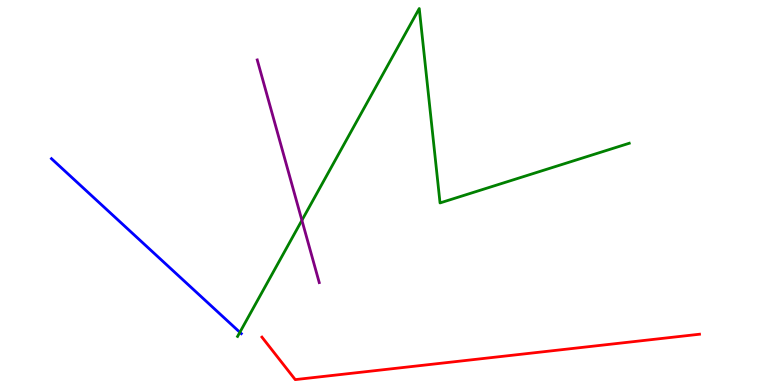[{'lines': ['blue', 'red'], 'intersections': []}, {'lines': ['green', 'red'], 'intersections': []}, {'lines': ['purple', 'red'], 'intersections': []}, {'lines': ['blue', 'green'], 'intersections': [{'x': 3.09, 'y': 1.37}]}, {'lines': ['blue', 'purple'], 'intersections': []}, {'lines': ['green', 'purple'], 'intersections': [{'x': 3.9, 'y': 4.28}]}]